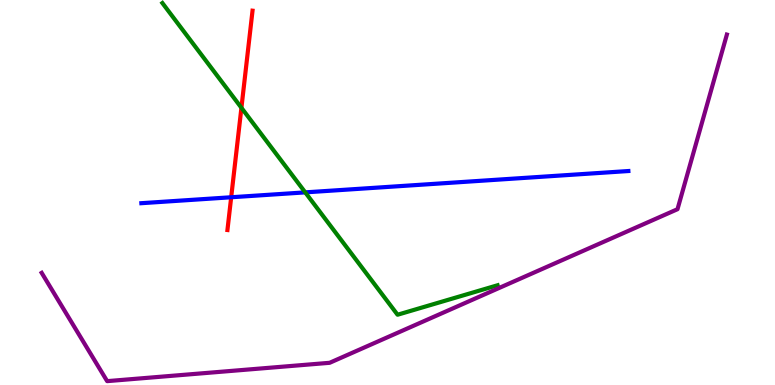[{'lines': ['blue', 'red'], 'intersections': [{'x': 2.98, 'y': 4.88}]}, {'lines': ['green', 'red'], 'intersections': [{'x': 3.12, 'y': 7.2}]}, {'lines': ['purple', 'red'], 'intersections': []}, {'lines': ['blue', 'green'], 'intersections': [{'x': 3.94, 'y': 5.0}]}, {'lines': ['blue', 'purple'], 'intersections': []}, {'lines': ['green', 'purple'], 'intersections': []}]